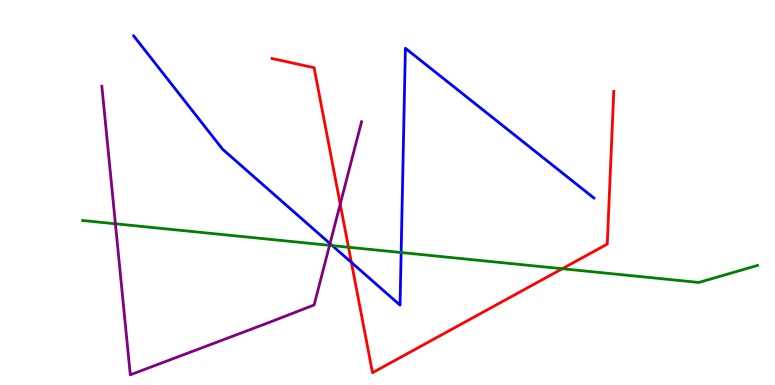[{'lines': ['blue', 'red'], 'intersections': [{'x': 4.53, 'y': 3.18}]}, {'lines': ['green', 'red'], 'intersections': [{'x': 4.5, 'y': 3.58}, {'x': 7.26, 'y': 3.02}]}, {'lines': ['purple', 'red'], 'intersections': [{'x': 4.39, 'y': 4.7}]}, {'lines': ['blue', 'green'], 'intersections': [{'x': 4.29, 'y': 3.62}, {'x': 5.18, 'y': 3.44}]}, {'lines': ['blue', 'purple'], 'intersections': [{'x': 4.26, 'y': 3.67}]}, {'lines': ['green', 'purple'], 'intersections': [{'x': 1.49, 'y': 4.19}, {'x': 4.25, 'y': 3.63}]}]